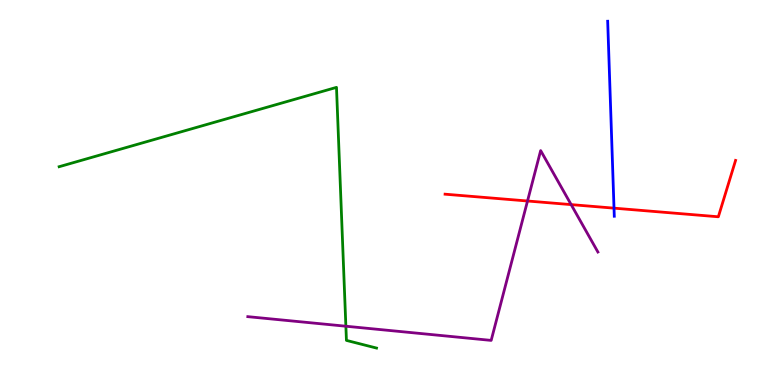[{'lines': ['blue', 'red'], 'intersections': [{'x': 7.92, 'y': 4.59}]}, {'lines': ['green', 'red'], 'intersections': []}, {'lines': ['purple', 'red'], 'intersections': [{'x': 6.81, 'y': 4.78}, {'x': 7.37, 'y': 4.69}]}, {'lines': ['blue', 'green'], 'intersections': []}, {'lines': ['blue', 'purple'], 'intersections': []}, {'lines': ['green', 'purple'], 'intersections': [{'x': 4.46, 'y': 1.53}]}]